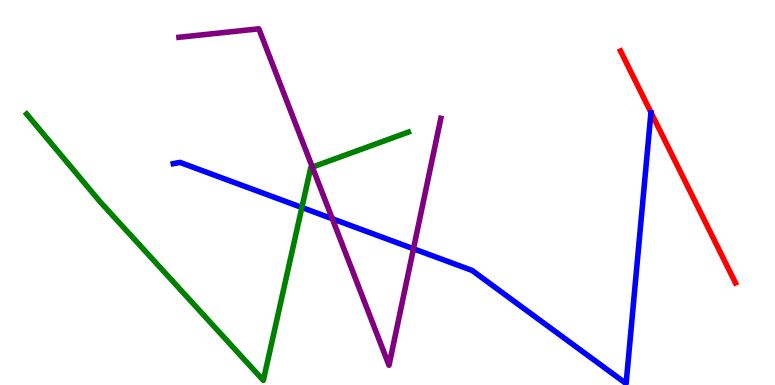[{'lines': ['blue', 'red'], 'intersections': []}, {'lines': ['green', 'red'], 'intersections': []}, {'lines': ['purple', 'red'], 'intersections': []}, {'lines': ['blue', 'green'], 'intersections': [{'x': 3.9, 'y': 4.61}]}, {'lines': ['blue', 'purple'], 'intersections': [{'x': 4.29, 'y': 4.32}, {'x': 5.34, 'y': 3.54}]}, {'lines': ['green', 'purple'], 'intersections': [{'x': 4.03, 'y': 5.66}]}]